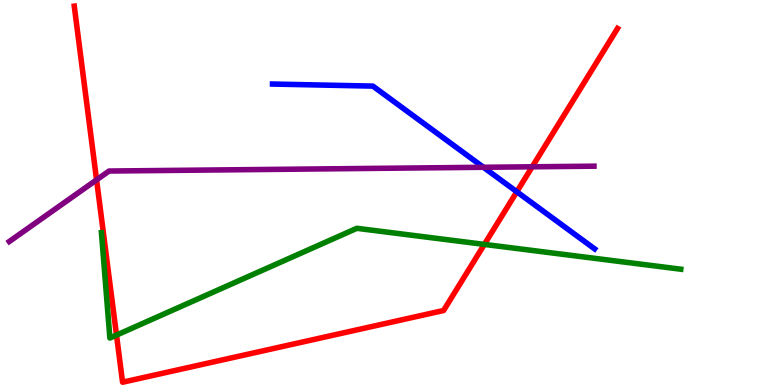[{'lines': ['blue', 'red'], 'intersections': [{'x': 6.67, 'y': 5.02}]}, {'lines': ['green', 'red'], 'intersections': [{'x': 1.5, 'y': 1.3}, {'x': 6.25, 'y': 3.65}]}, {'lines': ['purple', 'red'], 'intersections': [{'x': 1.25, 'y': 5.33}, {'x': 6.87, 'y': 5.67}]}, {'lines': ['blue', 'green'], 'intersections': []}, {'lines': ['blue', 'purple'], 'intersections': [{'x': 6.24, 'y': 5.65}]}, {'lines': ['green', 'purple'], 'intersections': []}]